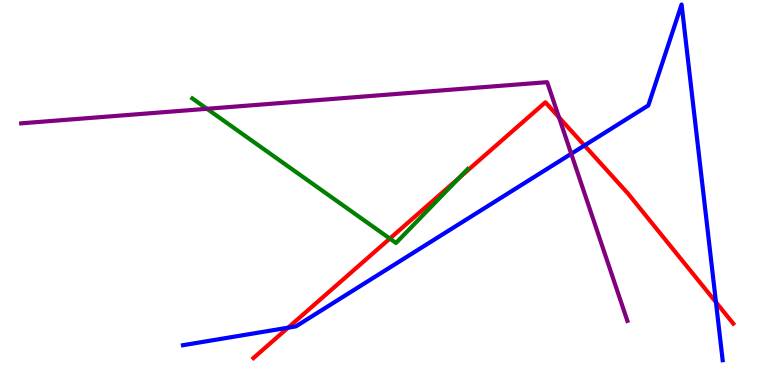[{'lines': ['blue', 'red'], 'intersections': [{'x': 3.72, 'y': 1.49}, {'x': 7.54, 'y': 6.22}, {'x': 9.24, 'y': 2.15}]}, {'lines': ['green', 'red'], 'intersections': [{'x': 5.03, 'y': 3.8}, {'x': 5.92, 'y': 5.38}]}, {'lines': ['purple', 'red'], 'intersections': [{'x': 7.21, 'y': 6.95}]}, {'lines': ['blue', 'green'], 'intersections': []}, {'lines': ['blue', 'purple'], 'intersections': [{'x': 7.37, 'y': 6.01}]}, {'lines': ['green', 'purple'], 'intersections': [{'x': 2.67, 'y': 7.17}]}]